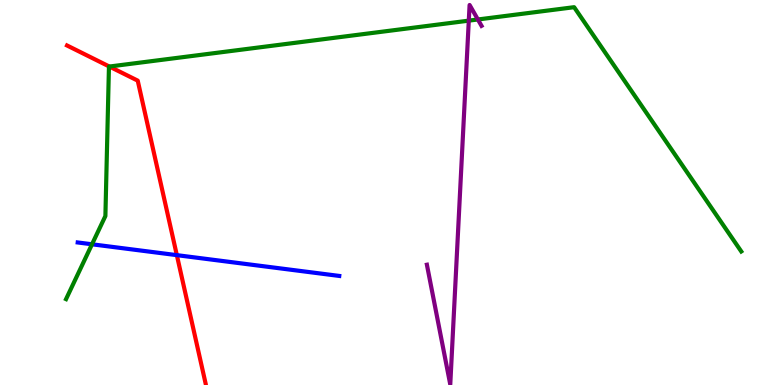[{'lines': ['blue', 'red'], 'intersections': [{'x': 2.28, 'y': 3.37}]}, {'lines': ['green', 'red'], 'intersections': [{'x': 1.41, 'y': 8.27}]}, {'lines': ['purple', 'red'], 'intersections': []}, {'lines': ['blue', 'green'], 'intersections': [{'x': 1.19, 'y': 3.65}]}, {'lines': ['blue', 'purple'], 'intersections': []}, {'lines': ['green', 'purple'], 'intersections': [{'x': 6.05, 'y': 9.46}, {'x': 6.17, 'y': 9.49}]}]